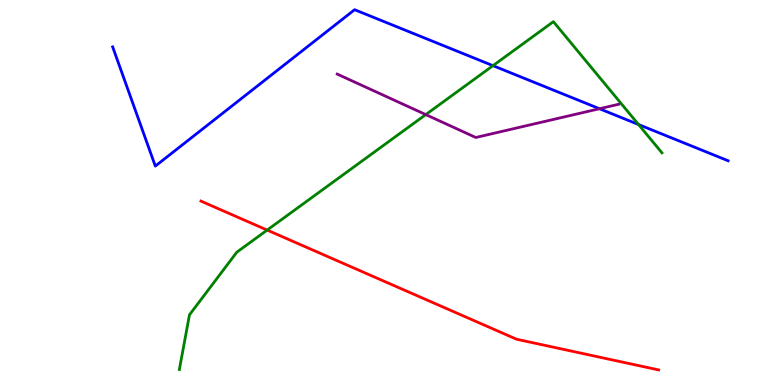[{'lines': ['blue', 'red'], 'intersections': []}, {'lines': ['green', 'red'], 'intersections': [{'x': 3.45, 'y': 4.02}]}, {'lines': ['purple', 'red'], 'intersections': []}, {'lines': ['blue', 'green'], 'intersections': [{'x': 6.36, 'y': 8.29}, {'x': 8.24, 'y': 6.77}]}, {'lines': ['blue', 'purple'], 'intersections': [{'x': 7.74, 'y': 7.18}]}, {'lines': ['green', 'purple'], 'intersections': [{'x': 5.49, 'y': 7.02}]}]